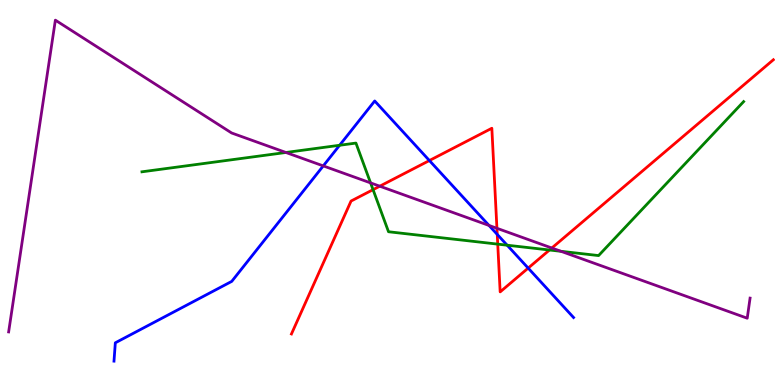[{'lines': ['blue', 'red'], 'intersections': [{'x': 5.54, 'y': 5.83}, {'x': 6.42, 'y': 3.91}, {'x': 6.82, 'y': 3.04}]}, {'lines': ['green', 'red'], 'intersections': [{'x': 4.81, 'y': 5.07}, {'x': 6.42, 'y': 3.66}, {'x': 7.09, 'y': 3.51}]}, {'lines': ['purple', 'red'], 'intersections': [{'x': 4.9, 'y': 5.16}, {'x': 6.41, 'y': 4.07}, {'x': 7.12, 'y': 3.56}]}, {'lines': ['blue', 'green'], 'intersections': [{'x': 4.38, 'y': 6.23}, {'x': 6.54, 'y': 3.63}]}, {'lines': ['blue', 'purple'], 'intersections': [{'x': 4.17, 'y': 5.69}, {'x': 6.31, 'y': 4.14}]}, {'lines': ['green', 'purple'], 'intersections': [{'x': 3.69, 'y': 6.04}, {'x': 4.78, 'y': 5.25}, {'x': 7.24, 'y': 3.47}]}]